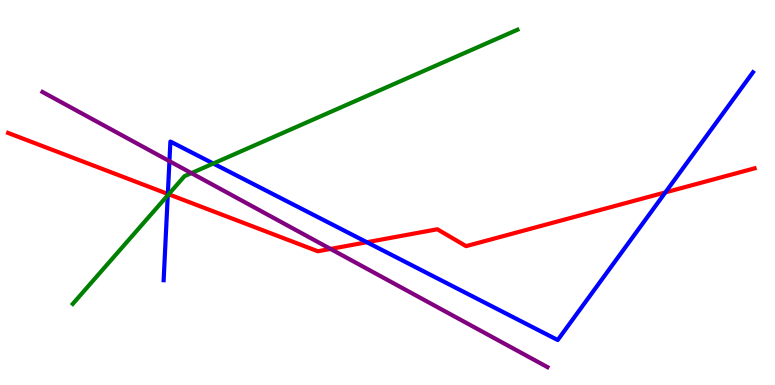[{'lines': ['blue', 'red'], 'intersections': [{'x': 2.17, 'y': 4.96}, {'x': 4.73, 'y': 3.71}, {'x': 8.59, 'y': 5.0}]}, {'lines': ['green', 'red'], 'intersections': [{'x': 2.18, 'y': 4.95}]}, {'lines': ['purple', 'red'], 'intersections': [{'x': 4.26, 'y': 3.53}]}, {'lines': ['blue', 'green'], 'intersections': [{'x': 2.16, 'y': 4.93}, {'x': 2.75, 'y': 5.75}]}, {'lines': ['blue', 'purple'], 'intersections': [{'x': 2.19, 'y': 5.81}]}, {'lines': ['green', 'purple'], 'intersections': [{'x': 2.47, 'y': 5.5}]}]